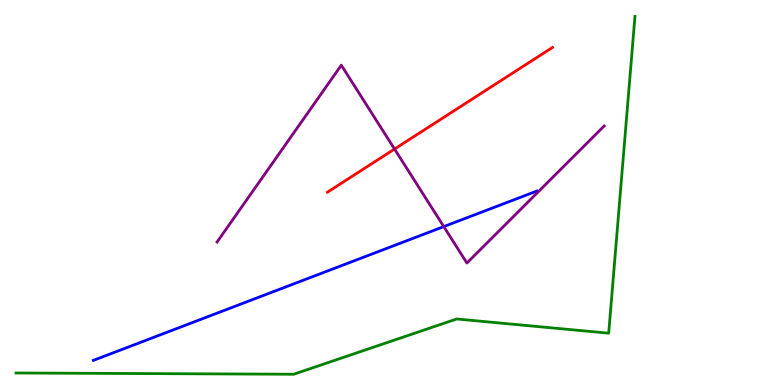[{'lines': ['blue', 'red'], 'intersections': []}, {'lines': ['green', 'red'], 'intersections': []}, {'lines': ['purple', 'red'], 'intersections': [{'x': 5.09, 'y': 6.13}]}, {'lines': ['blue', 'green'], 'intersections': []}, {'lines': ['blue', 'purple'], 'intersections': [{'x': 5.73, 'y': 4.11}]}, {'lines': ['green', 'purple'], 'intersections': []}]